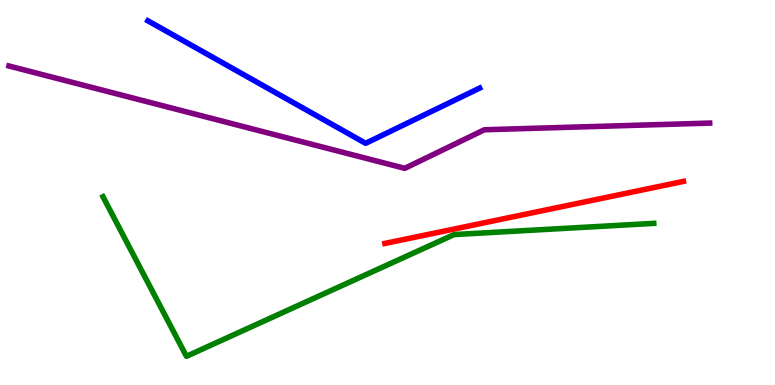[{'lines': ['blue', 'red'], 'intersections': []}, {'lines': ['green', 'red'], 'intersections': []}, {'lines': ['purple', 'red'], 'intersections': []}, {'lines': ['blue', 'green'], 'intersections': []}, {'lines': ['blue', 'purple'], 'intersections': []}, {'lines': ['green', 'purple'], 'intersections': []}]